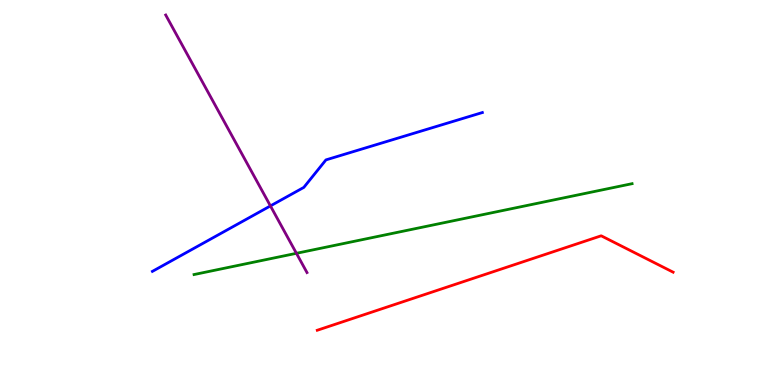[{'lines': ['blue', 'red'], 'intersections': []}, {'lines': ['green', 'red'], 'intersections': []}, {'lines': ['purple', 'red'], 'intersections': []}, {'lines': ['blue', 'green'], 'intersections': []}, {'lines': ['blue', 'purple'], 'intersections': [{'x': 3.49, 'y': 4.65}]}, {'lines': ['green', 'purple'], 'intersections': [{'x': 3.82, 'y': 3.42}]}]